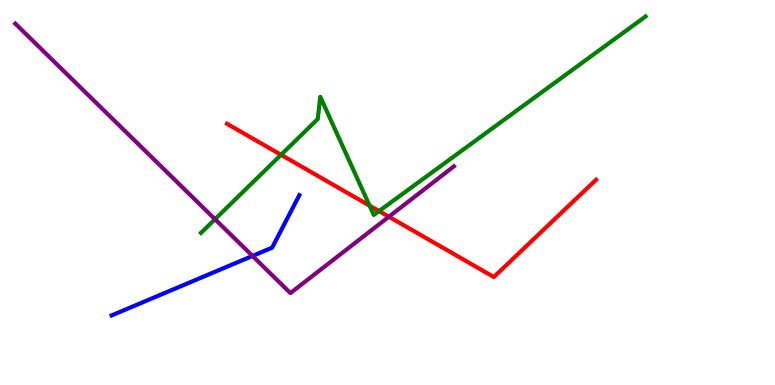[{'lines': ['blue', 'red'], 'intersections': []}, {'lines': ['green', 'red'], 'intersections': [{'x': 3.63, 'y': 5.98}, {'x': 4.77, 'y': 4.66}, {'x': 4.89, 'y': 4.52}]}, {'lines': ['purple', 'red'], 'intersections': [{'x': 5.02, 'y': 4.37}]}, {'lines': ['blue', 'green'], 'intersections': []}, {'lines': ['blue', 'purple'], 'intersections': [{'x': 3.26, 'y': 3.35}]}, {'lines': ['green', 'purple'], 'intersections': [{'x': 2.77, 'y': 4.31}]}]